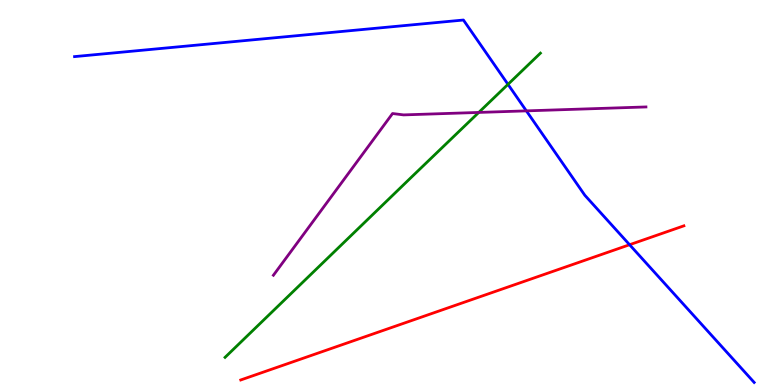[{'lines': ['blue', 'red'], 'intersections': [{'x': 8.12, 'y': 3.64}]}, {'lines': ['green', 'red'], 'intersections': []}, {'lines': ['purple', 'red'], 'intersections': []}, {'lines': ['blue', 'green'], 'intersections': [{'x': 6.55, 'y': 7.81}]}, {'lines': ['blue', 'purple'], 'intersections': [{'x': 6.79, 'y': 7.12}]}, {'lines': ['green', 'purple'], 'intersections': [{'x': 6.18, 'y': 7.08}]}]